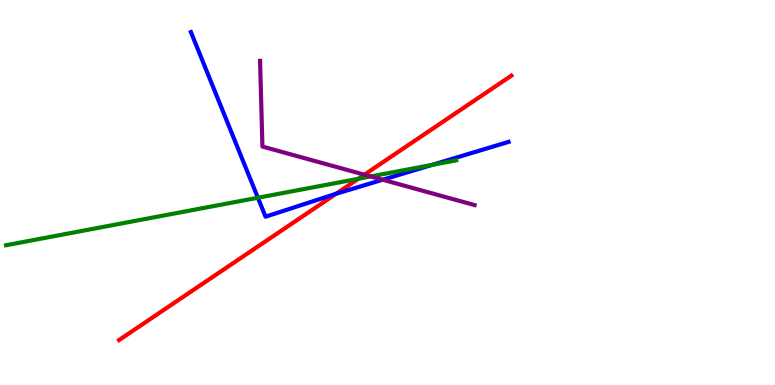[{'lines': ['blue', 'red'], 'intersections': [{'x': 4.34, 'y': 4.97}]}, {'lines': ['green', 'red'], 'intersections': [{'x': 4.62, 'y': 5.36}]}, {'lines': ['purple', 'red'], 'intersections': [{'x': 4.7, 'y': 5.46}]}, {'lines': ['blue', 'green'], 'intersections': [{'x': 3.33, 'y': 4.86}, {'x': 5.58, 'y': 5.72}]}, {'lines': ['blue', 'purple'], 'intersections': [{'x': 4.94, 'y': 5.33}]}, {'lines': ['green', 'purple'], 'intersections': [{'x': 4.78, 'y': 5.42}]}]